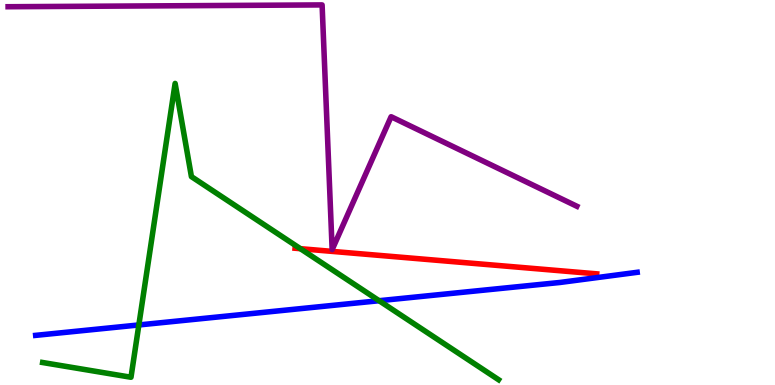[{'lines': ['blue', 'red'], 'intersections': []}, {'lines': ['green', 'red'], 'intersections': [{'x': 3.88, 'y': 3.54}]}, {'lines': ['purple', 'red'], 'intersections': []}, {'lines': ['blue', 'green'], 'intersections': [{'x': 1.79, 'y': 1.56}, {'x': 4.89, 'y': 2.19}]}, {'lines': ['blue', 'purple'], 'intersections': []}, {'lines': ['green', 'purple'], 'intersections': []}]